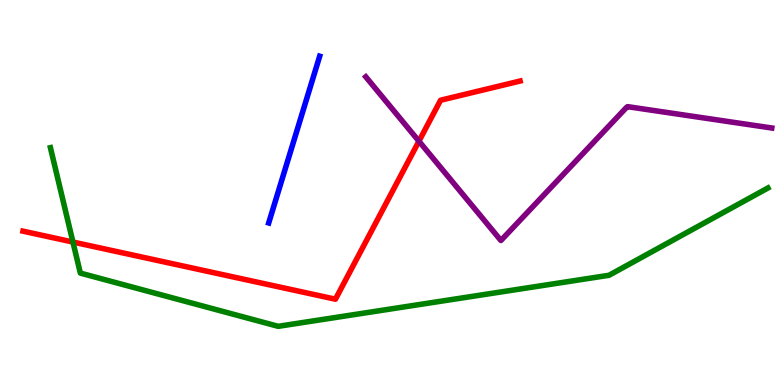[{'lines': ['blue', 'red'], 'intersections': []}, {'lines': ['green', 'red'], 'intersections': [{'x': 0.941, 'y': 3.71}]}, {'lines': ['purple', 'red'], 'intersections': [{'x': 5.41, 'y': 6.33}]}, {'lines': ['blue', 'green'], 'intersections': []}, {'lines': ['blue', 'purple'], 'intersections': []}, {'lines': ['green', 'purple'], 'intersections': []}]